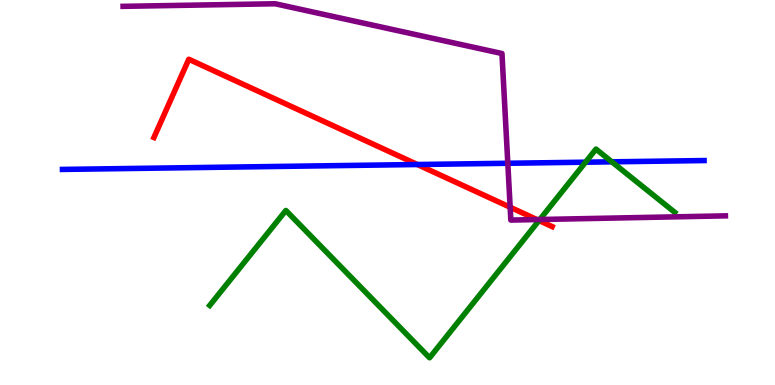[{'lines': ['blue', 'red'], 'intersections': [{'x': 5.39, 'y': 5.73}]}, {'lines': ['green', 'red'], 'intersections': [{'x': 6.96, 'y': 4.27}]}, {'lines': ['purple', 'red'], 'intersections': [{'x': 6.58, 'y': 4.62}, {'x': 6.93, 'y': 4.3}]}, {'lines': ['blue', 'green'], 'intersections': [{'x': 7.56, 'y': 5.79}, {'x': 7.89, 'y': 5.8}]}, {'lines': ['blue', 'purple'], 'intersections': [{'x': 6.55, 'y': 5.76}]}, {'lines': ['green', 'purple'], 'intersections': [{'x': 6.97, 'y': 4.3}]}]